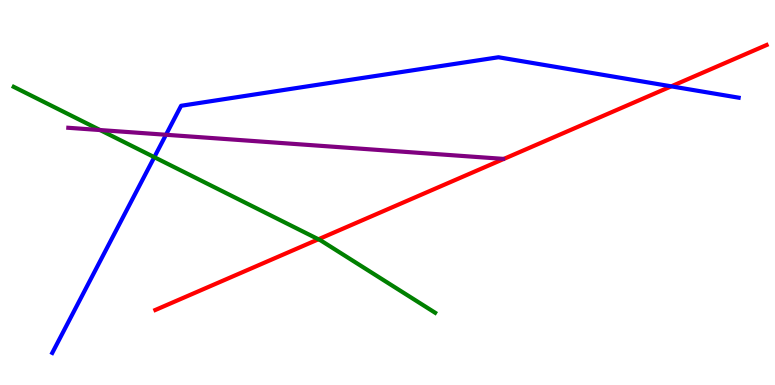[{'lines': ['blue', 'red'], 'intersections': [{'x': 8.66, 'y': 7.76}]}, {'lines': ['green', 'red'], 'intersections': [{'x': 4.11, 'y': 3.78}]}, {'lines': ['purple', 'red'], 'intersections': []}, {'lines': ['blue', 'green'], 'intersections': [{'x': 1.99, 'y': 5.92}]}, {'lines': ['blue', 'purple'], 'intersections': [{'x': 2.14, 'y': 6.5}]}, {'lines': ['green', 'purple'], 'intersections': [{'x': 1.29, 'y': 6.62}]}]